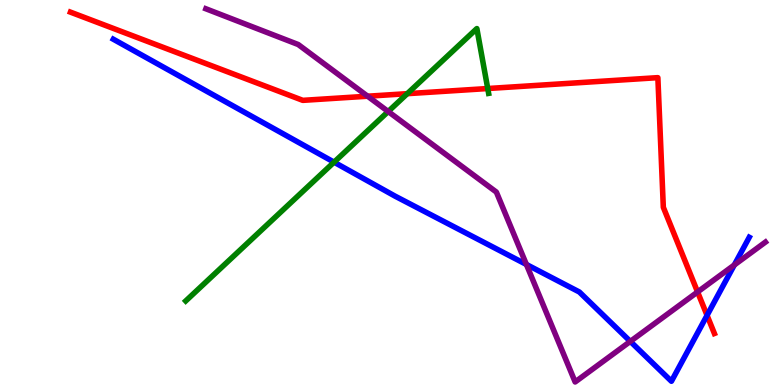[{'lines': ['blue', 'red'], 'intersections': [{'x': 9.12, 'y': 1.81}]}, {'lines': ['green', 'red'], 'intersections': [{'x': 5.26, 'y': 7.57}, {'x': 6.29, 'y': 7.7}]}, {'lines': ['purple', 'red'], 'intersections': [{'x': 4.74, 'y': 7.5}, {'x': 9.0, 'y': 2.42}]}, {'lines': ['blue', 'green'], 'intersections': [{'x': 4.31, 'y': 5.79}]}, {'lines': ['blue', 'purple'], 'intersections': [{'x': 6.79, 'y': 3.13}, {'x': 8.13, 'y': 1.13}, {'x': 9.47, 'y': 3.12}]}, {'lines': ['green', 'purple'], 'intersections': [{'x': 5.01, 'y': 7.1}]}]